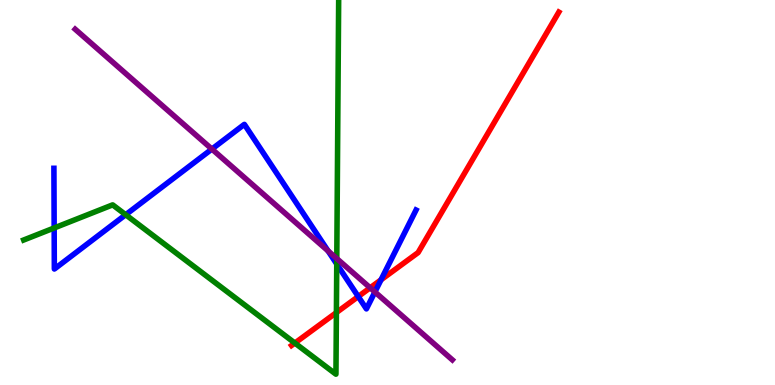[{'lines': ['blue', 'red'], 'intersections': [{'x': 4.62, 'y': 2.3}, {'x': 4.92, 'y': 2.73}]}, {'lines': ['green', 'red'], 'intersections': [{'x': 3.8, 'y': 1.09}, {'x': 4.34, 'y': 1.88}]}, {'lines': ['purple', 'red'], 'intersections': [{'x': 4.78, 'y': 2.52}]}, {'lines': ['blue', 'green'], 'intersections': [{'x': 0.699, 'y': 4.08}, {'x': 1.62, 'y': 4.42}, {'x': 4.35, 'y': 3.14}]}, {'lines': ['blue', 'purple'], 'intersections': [{'x': 2.73, 'y': 6.13}, {'x': 4.23, 'y': 3.48}, {'x': 4.84, 'y': 2.42}]}, {'lines': ['green', 'purple'], 'intersections': [{'x': 4.35, 'y': 3.28}]}]